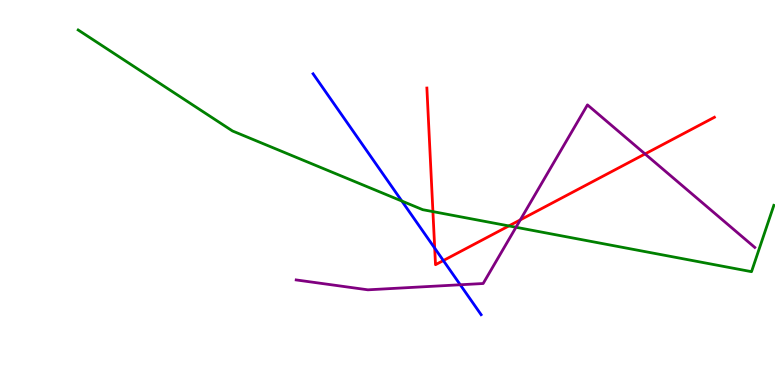[{'lines': ['blue', 'red'], 'intersections': [{'x': 5.61, 'y': 3.55}, {'x': 5.72, 'y': 3.23}]}, {'lines': ['green', 'red'], 'intersections': [{'x': 5.59, 'y': 4.5}, {'x': 6.57, 'y': 4.13}]}, {'lines': ['purple', 'red'], 'intersections': [{'x': 6.71, 'y': 4.29}, {'x': 8.32, 'y': 6.0}]}, {'lines': ['blue', 'green'], 'intersections': [{'x': 5.19, 'y': 4.78}]}, {'lines': ['blue', 'purple'], 'intersections': [{'x': 5.94, 'y': 2.6}]}, {'lines': ['green', 'purple'], 'intersections': [{'x': 6.66, 'y': 4.1}]}]